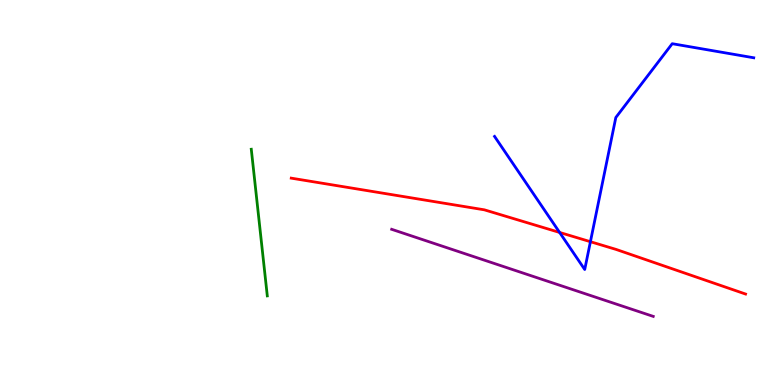[{'lines': ['blue', 'red'], 'intersections': [{'x': 7.22, 'y': 3.96}, {'x': 7.62, 'y': 3.72}]}, {'lines': ['green', 'red'], 'intersections': []}, {'lines': ['purple', 'red'], 'intersections': []}, {'lines': ['blue', 'green'], 'intersections': []}, {'lines': ['blue', 'purple'], 'intersections': []}, {'lines': ['green', 'purple'], 'intersections': []}]